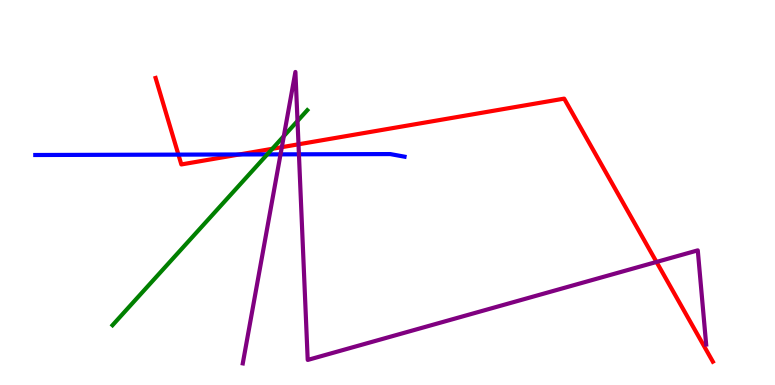[{'lines': ['blue', 'red'], 'intersections': [{'x': 2.3, 'y': 5.98}, {'x': 3.09, 'y': 5.99}]}, {'lines': ['green', 'red'], 'intersections': [{'x': 3.51, 'y': 6.14}]}, {'lines': ['purple', 'red'], 'intersections': [{'x': 3.64, 'y': 6.18}, {'x': 3.85, 'y': 6.25}, {'x': 8.47, 'y': 3.2}]}, {'lines': ['blue', 'green'], 'intersections': [{'x': 3.45, 'y': 5.99}]}, {'lines': ['blue', 'purple'], 'intersections': [{'x': 3.62, 'y': 5.99}, {'x': 3.86, 'y': 5.99}]}, {'lines': ['green', 'purple'], 'intersections': [{'x': 3.66, 'y': 6.46}, {'x': 3.84, 'y': 6.86}]}]